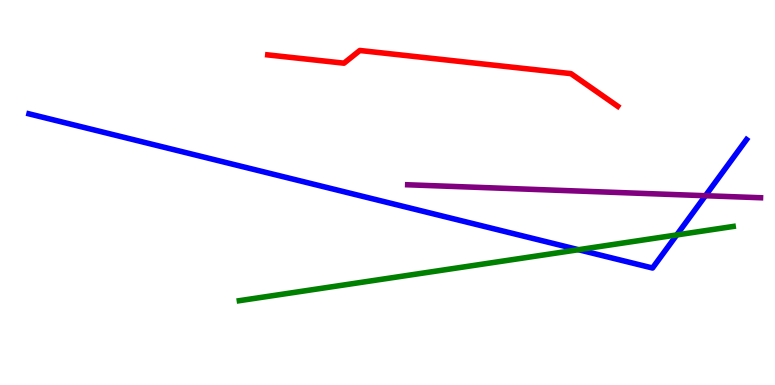[{'lines': ['blue', 'red'], 'intersections': []}, {'lines': ['green', 'red'], 'intersections': []}, {'lines': ['purple', 'red'], 'intersections': []}, {'lines': ['blue', 'green'], 'intersections': [{'x': 7.46, 'y': 3.51}, {'x': 8.73, 'y': 3.9}]}, {'lines': ['blue', 'purple'], 'intersections': [{'x': 9.1, 'y': 4.92}]}, {'lines': ['green', 'purple'], 'intersections': []}]